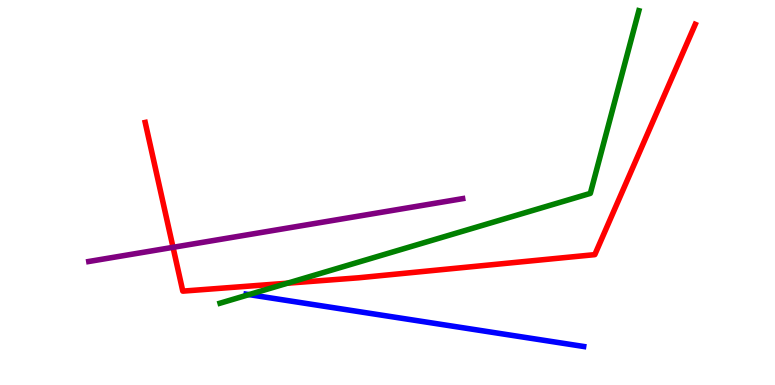[{'lines': ['blue', 'red'], 'intersections': []}, {'lines': ['green', 'red'], 'intersections': [{'x': 3.71, 'y': 2.64}]}, {'lines': ['purple', 'red'], 'intersections': [{'x': 2.23, 'y': 3.58}]}, {'lines': ['blue', 'green'], 'intersections': [{'x': 3.21, 'y': 2.35}]}, {'lines': ['blue', 'purple'], 'intersections': []}, {'lines': ['green', 'purple'], 'intersections': []}]